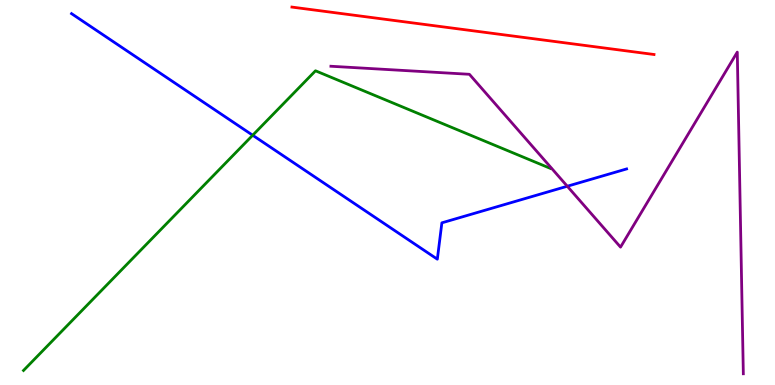[{'lines': ['blue', 'red'], 'intersections': []}, {'lines': ['green', 'red'], 'intersections': []}, {'lines': ['purple', 'red'], 'intersections': []}, {'lines': ['blue', 'green'], 'intersections': [{'x': 3.26, 'y': 6.49}]}, {'lines': ['blue', 'purple'], 'intersections': [{'x': 7.32, 'y': 5.16}]}, {'lines': ['green', 'purple'], 'intersections': []}]